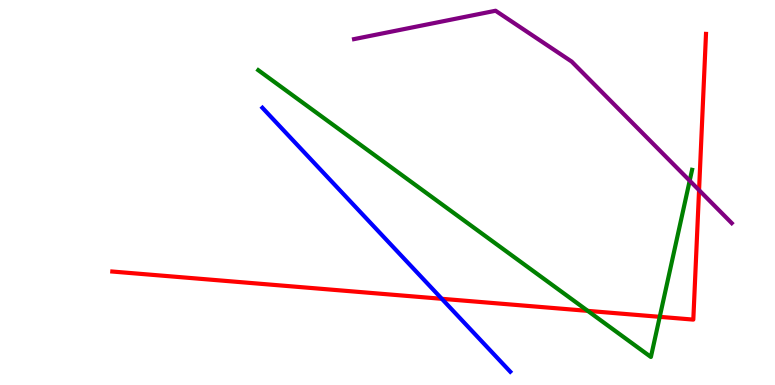[{'lines': ['blue', 'red'], 'intersections': [{'x': 5.7, 'y': 2.24}]}, {'lines': ['green', 'red'], 'intersections': [{'x': 7.58, 'y': 1.93}, {'x': 8.51, 'y': 1.77}]}, {'lines': ['purple', 'red'], 'intersections': [{'x': 9.02, 'y': 5.06}]}, {'lines': ['blue', 'green'], 'intersections': []}, {'lines': ['blue', 'purple'], 'intersections': []}, {'lines': ['green', 'purple'], 'intersections': [{'x': 8.9, 'y': 5.31}]}]